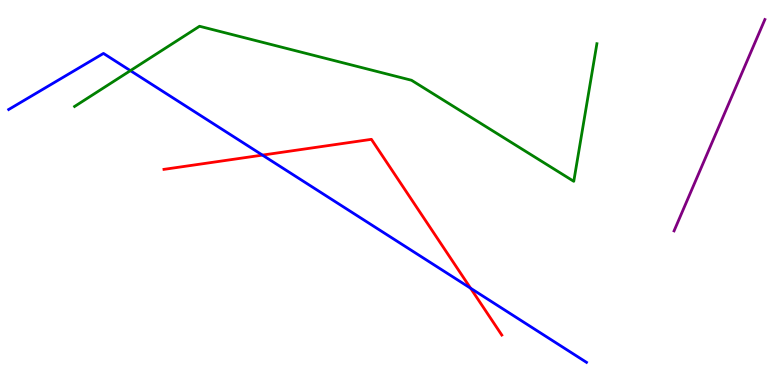[{'lines': ['blue', 'red'], 'intersections': [{'x': 3.39, 'y': 5.97}, {'x': 6.07, 'y': 2.51}]}, {'lines': ['green', 'red'], 'intersections': []}, {'lines': ['purple', 'red'], 'intersections': []}, {'lines': ['blue', 'green'], 'intersections': [{'x': 1.68, 'y': 8.17}]}, {'lines': ['blue', 'purple'], 'intersections': []}, {'lines': ['green', 'purple'], 'intersections': []}]